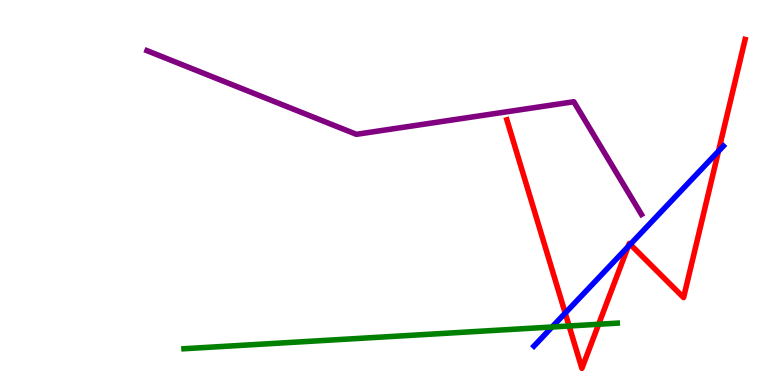[{'lines': ['blue', 'red'], 'intersections': [{'x': 7.29, 'y': 1.87}, {'x': 8.1, 'y': 3.59}, {'x': 8.13, 'y': 3.65}, {'x': 9.27, 'y': 6.07}]}, {'lines': ['green', 'red'], 'intersections': [{'x': 7.34, 'y': 1.53}, {'x': 7.72, 'y': 1.58}]}, {'lines': ['purple', 'red'], 'intersections': []}, {'lines': ['blue', 'green'], 'intersections': [{'x': 7.12, 'y': 1.51}]}, {'lines': ['blue', 'purple'], 'intersections': []}, {'lines': ['green', 'purple'], 'intersections': []}]